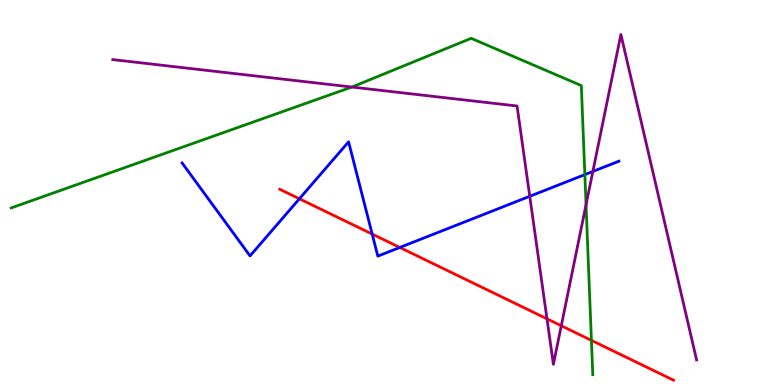[{'lines': ['blue', 'red'], 'intersections': [{'x': 3.86, 'y': 4.84}, {'x': 4.8, 'y': 3.92}, {'x': 5.16, 'y': 3.57}]}, {'lines': ['green', 'red'], 'intersections': [{'x': 7.63, 'y': 1.16}]}, {'lines': ['purple', 'red'], 'intersections': [{'x': 7.06, 'y': 1.72}, {'x': 7.24, 'y': 1.54}]}, {'lines': ['blue', 'green'], 'intersections': [{'x': 7.55, 'y': 5.46}]}, {'lines': ['blue', 'purple'], 'intersections': [{'x': 6.84, 'y': 4.9}, {'x': 7.65, 'y': 5.55}]}, {'lines': ['green', 'purple'], 'intersections': [{'x': 4.54, 'y': 7.74}, {'x': 7.56, 'y': 4.68}]}]